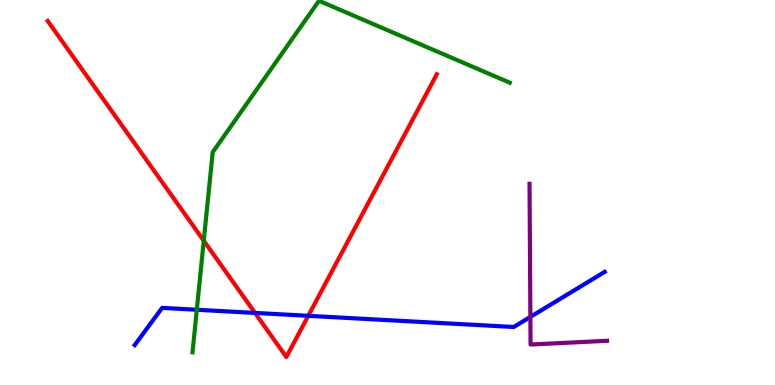[{'lines': ['blue', 'red'], 'intersections': [{'x': 3.29, 'y': 1.87}, {'x': 3.98, 'y': 1.8}]}, {'lines': ['green', 'red'], 'intersections': [{'x': 2.63, 'y': 3.75}]}, {'lines': ['purple', 'red'], 'intersections': []}, {'lines': ['blue', 'green'], 'intersections': [{'x': 2.54, 'y': 1.95}]}, {'lines': ['blue', 'purple'], 'intersections': [{'x': 6.84, 'y': 1.77}]}, {'lines': ['green', 'purple'], 'intersections': []}]